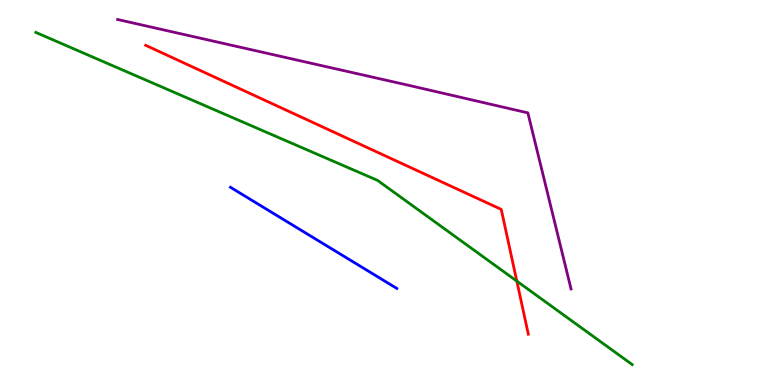[{'lines': ['blue', 'red'], 'intersections': []}, {'lines': ['green', 'red'], 'intersections': [{'x': 6.67, 'y': 2.7}]}, {'lines': ['purple', 'red'], 'intersections': []}, {'lines': ['blue', 'green'], 'intersections': []}, {'lines': ['blue', 'purple'], 'intersections': []}, {'lines': ['green', 'purple'], 'intersections': []}]